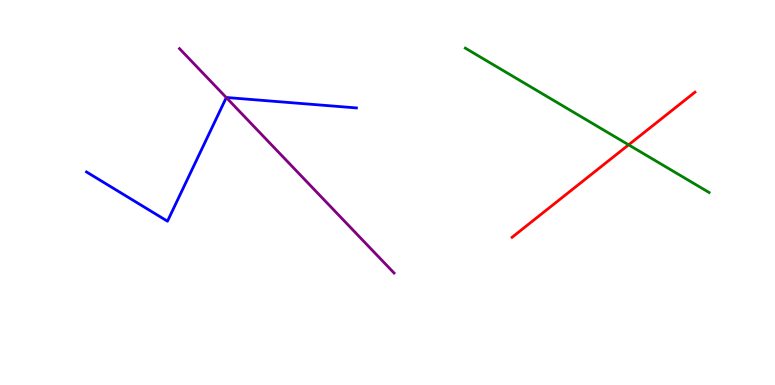[{'lines': ['blue', 'red'], 'intersections': []}, {'lines': ['green', 'red'], 'intersections': [{'x': 8.11, 'y': 6.24}]}, {'lines': ['purple', 'red'], 'intersections': []}, {'lines': ['blue', 'green'], 'intersections': []}, {'lines': ['blue', 'purple'], 'intersections': [{'x': 2.92, 'y': 7.47}]}, {'lines': ['green', 'purple'], 'intersections': []}]